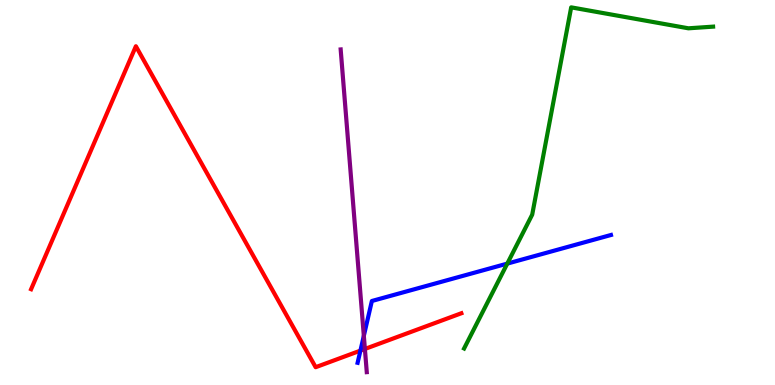[{'lines': ['blue', 'red'], 'intersections': [{'x': 4.65, 'y': 0.893}]}, {'lines': ['green', 'red'], 'intersections': []}, {'lines': ['purple', 'red'], 'intersections': [{'x': 4.71, 'y': 0.936}]}, {'lines': ['blue', 'green'], 'intersections': [{'x': 6.55, 'y': 3.15}]}, {'lines': ['blue', 'purple'], 'intersections': [{'x': 4.69, 'y': 1.28}]}, {'lines': ['green', 'purple'], 'intersections': []}]